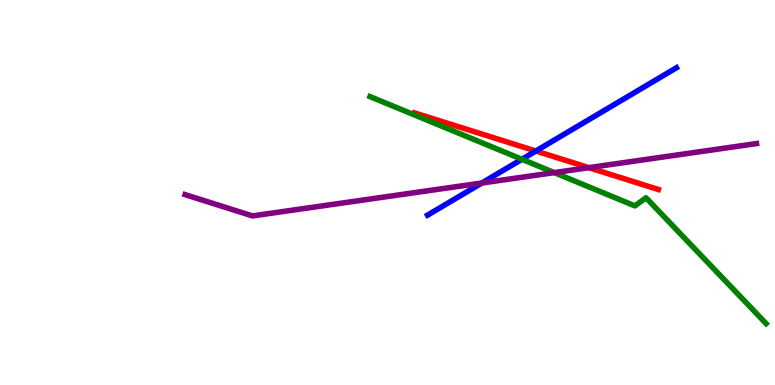[{'lines': ['blue', 'red'], 'intersections': [{'x': 6.91, 'y': 6.08}]}, {'lines': ['green', 'red'], 'intersections': []}, {'lines': ['purple', 'red'], 'intersections': [{'x': 7.6, 'y': 5.65}]}, {'lines': ['blue', 'green'], 'intersections': [{'x': 6.73, 'y': 5.86}]}, {'lines': ['blue', 'purple'], 'intersections': [{'x': 6.22, 'y': 5.25}]}, {'lines': ['green', 'purple'], 'intersections': [{'x': 7.15, 'y': 5.52}]}]